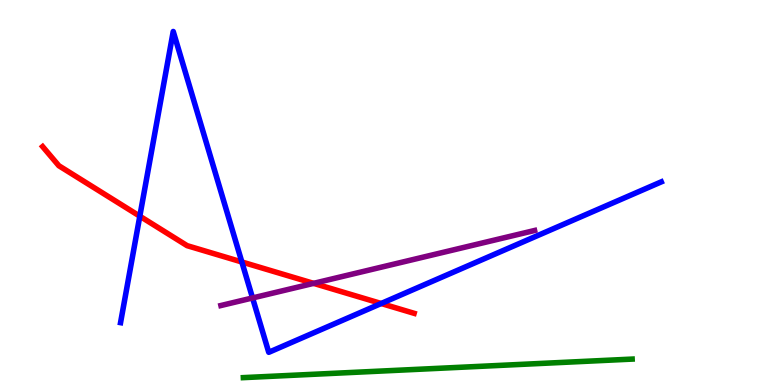[{'lines': ['blue', 'red'], 'intersections': [{'x': 1.8, 'y': 4.38}, {'x': 3.12, 'y': 3.2}, {'x': 4.92, 'y': 2.12}]}, {'lines': ['green', 'red'], 'intersections': []}, {'lines': ['purple', 'red'], 'intersections': [{'x': 4.05, 'y': 2.64}]}, {'lines': ['blue', 'green'], 'intersections': []}, {'lines': ['blue', 'purple'], 'intersections': [{'x': 3.26, 'y': 2.26}]}, {'lines': ['green', 'purple'], 'intersections': []}]